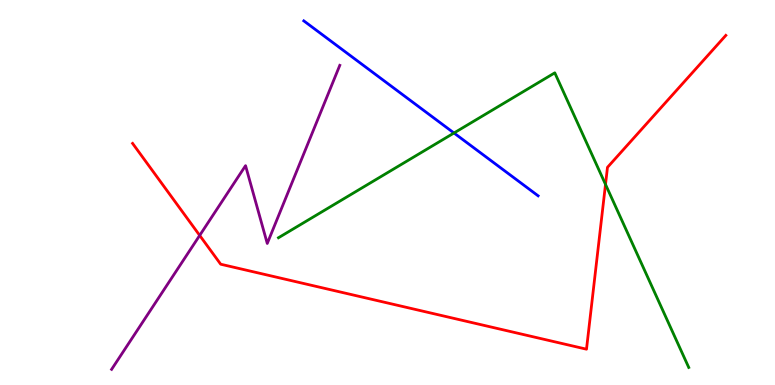[{'lines': ['blue', 'red'], 'intersections': []}, {'lines': ['green', 'red'], 'intersections': [{'x': 7.81, 'y': 5.21}]}, {'lines': ['purple', 'red'], 'intersections': [{'x': 2.58, 'y': 3.89}]}, {'lines': ['blue', 'green'], 'intersections': [{'x': 5.86, 'y': 6.55}]}, {'lines': ['blue', 'purple'], 'intersections': []}, {'lines': ['green', 'purple'], 'intersections': []}]